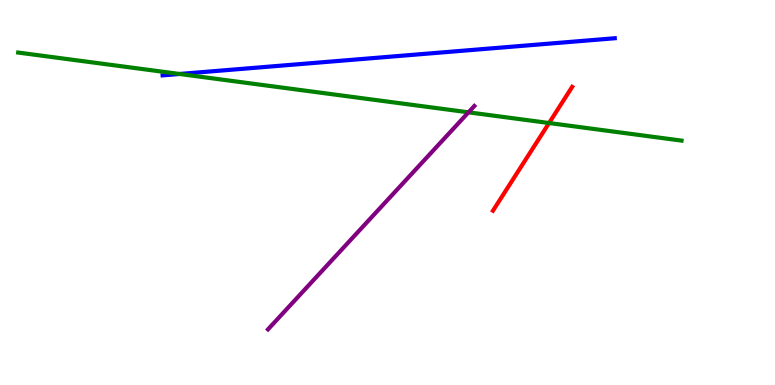[{'lines': ['blue', 'red'], 'intersections': []}, {'lines': ['green', 'red'], 'intersections': [{'x': 7.08, 'y': 6.8}]}, {'lines': ['purple', 'red'], 'intersections': []}, {'lines': ['blue', 'green'], 'intersections': [{'x': 2.32, 'y': 8.08}]}, {'lines': ['blue', 'purple'], 'intersections': []}, {'lines': ['green', 'purple'], 'intersections': [{'x': 6.05, 'y': 7.08}]}]